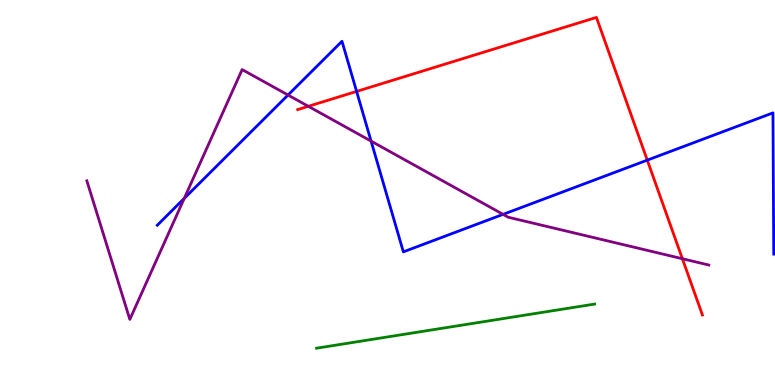[{'lines': ['blue', 'red'], 'intersections': [{'x': 4.6, 'y': 7.63}, {'x': 8.35, 'y': 5.84}]}, {'lines': ['green', 'red'], 'intersections': []}, {'lines': ['purple', 'red'], 'intersections': [{'x': 3.98, 'y': 7.24}, {'x': 8.8, 'y': 3.28}]}, {'lines': ['blue', 'green'], 'intersections': []}, {'lines': ['blue', 'purple'], 'intersections': [{'x': 2.38, 'y': 4.85}, {'x': 3.72, 'y': 7.53}, {'x': 4.79, 'y': 6.33}, {'x': 6.49, 'y': 4.43}]}, {'lines': ['green', 'purple'], 'intersections': []}]